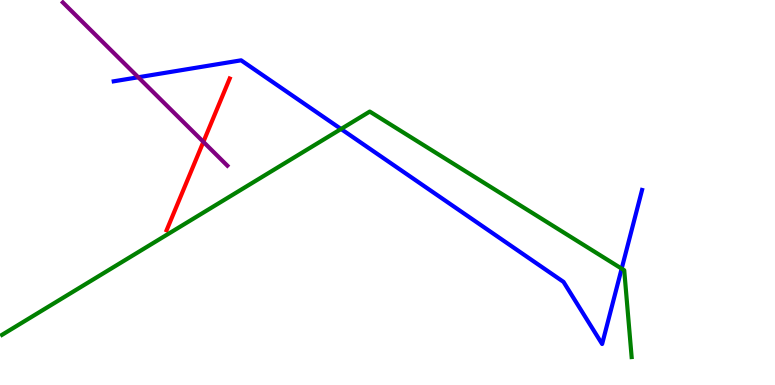[{'lines': ['blue', 'red'], 'intersections': []}, {'lines': ['green', 'red'], 'intersections': []}, {'lines': ['purple', 'red'], 'intersections': [{'x': 2.62, 'y': 6.32}]}, {'lines': ['blue', 'green'], 'intersections': [{'x': 4.4, 'y': 6.65}, {'x': 8.02, 'y': 3.02}]}, {'lines': ['blue', 'purple'], 'intersections': [{'x': 1.78, 'y': 7.99}]}, {'lines': ['green', 'purple'], 'intersections': []}]